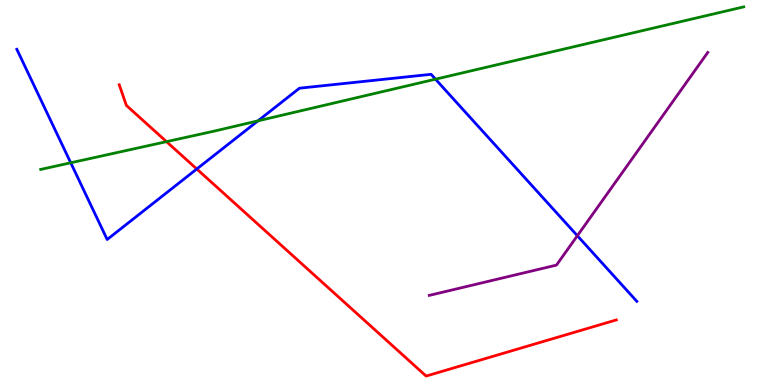[{'lines': ['blue', 'red'], 'intersections': [{'x': 2.54, 'y': 5.61}]}, {'lines': ['green', 'red'], 'intersections': [{'x': 2.15, 'y': 6.32}]}, {'lines': ['purple', 'red'], 'intersections': []}, {'lines': ['blue', 'green'], 'intersections': [{'x': 0.913, 'y': 5.77}, {'x': 3.33, 'y': 6.86}, {'x': 5.62, 'y': 7.94}]}, {'lines': ['blue', 'purple'], 'intersections': [{'x': 7.45, 'y': 3.88}]}, {'lines': ['green', 'purple'], 'intersections': []}]